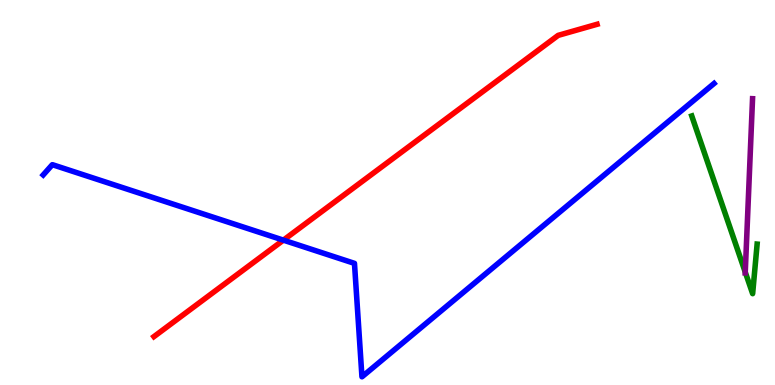[{'lines': ['blue', 'red'], 'intersections': [{'x': 3.66, 'y': 3.76}]}, {'lines': ['green', 'red'], 'intersections': []}, {'lines': ['purple', 'red'], 'intersections': []}, {'lines': ['blue', 'green'], 'intersections': []}, {'lines': ['blue', 'purple'], 'intersections': []}, {'lines': ['green', 'purple'], 'intersections': [{'x': 9.62, 'y': 2.93}]}]